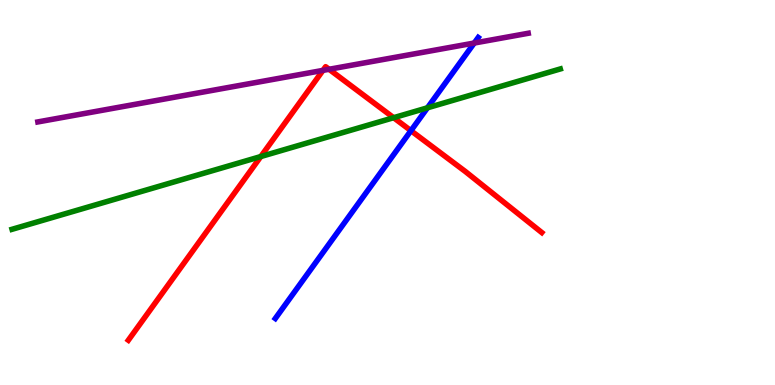[{'lines': ['blue', 'red'], 'intersections': [{'x': 5.3, 'y': 6.61}]}, {'lines': ['green', 'red'], 'intersections': [{'x': 3.37, 'y': 5.93}, {'x': 5.08, 'y': 6.94}]}, {'lines': ['purple', 'red'], 'intersections': [{'x': 4.17, 'y': 8.17}, {'x': 4.25, 'y': 8.2}]}, {'lines': ['blue', 'green'], 'intersections': [{'x': 5.52, 'y': 7.2}]}, {'lines': ['blue', 'purple'], 'intersections': [{'x': 6.12, 'y': 8.88}]}, {'lines': ['green', 'purple'], 'intersections': []}]